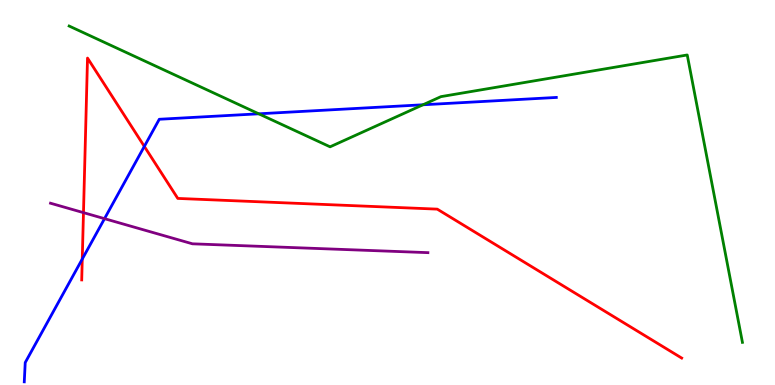[{'lines': ['blue', 'red'], 'intersections': [{'x': 1.06, 'y': 3.27}, {'x': 1.86, 'y': 6.2}]}, {'lines': ['green', 'red'], 'intersections': []}, {'lines': ['purple', 'red'], 'intersections': [{'x': 1.08, 'y': 4.48}]}, {'lines': ['blue', 'green'], 'intersections': [{'x': 3.34, 'y': 7.04}, {'x': 5.46, 'y': 7.28}]}, {'lines': ['blue', 'purple'], 'intersections': [{'x': 1.35, 'y': 4.32}]}, {'lines': ['green', 'purple'], 'intersections': []}]